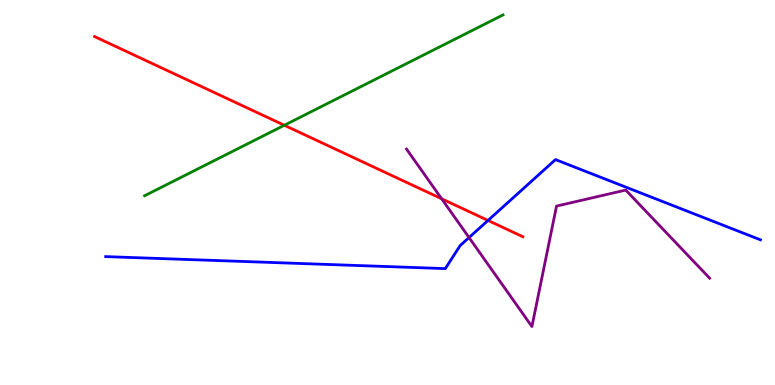[{'lines': ['blue', 'red'], 'intersections': [{'x': 6.3, 'y': 4.27}]}, {'lines': ['green', 'red'], 'intersections': [{'x': 3.67, 'y': 6.75}]}, {'lines': ['purple', 'red'], 'intersections': [{'x': 5.7, 'y': 4.84}]}, {'lines': ['blue', 'green'], 'intersections': []}, {'lines': ['blue', 'purple'], 'intersections': [{'x': 6.05, 'y': 3.83}]}, {'lines': ['green', 'purple'], 'intersections': []}]